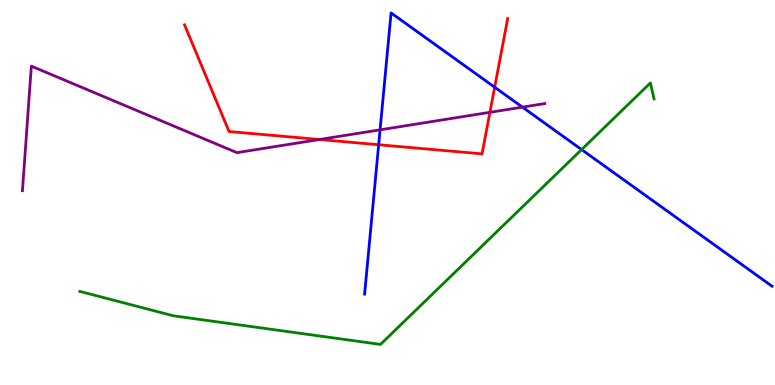[{'lines': ['blue', 'red'], 'intersections': [{'x': 4.89, 'y': 6.24}, {'x': 6.38, 'y': 7.73}]}, {'lines': ['green', 'red'], 'intersections': []}, {'lines': ['purple', 'red'], 'intersections': [{'x': 4.12, 'y': 6.38}, {'x': 6.32, 'y': 7.08}]}, {'lines': ['blue', 'green'], 'intersections': [{'x': 7.5, 'y': 6.11}]}, {'lines': ['blue', 'purple'], 'intersections': [{'x': 4.9, 'y': 6.63}, {'x': 6.74, 'y': 7.22}]}, {'lines': ['green', 'purple'], 'intersections': []}]